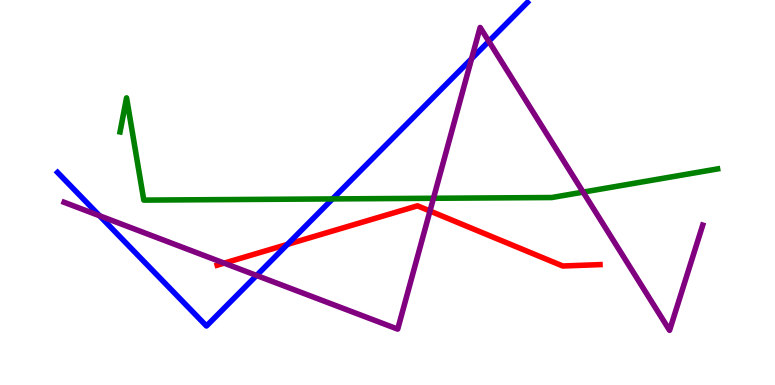[{'lines': ['blue', 'red'], 'intersections': [{'x': 3.71, 'y': 3.65}]}, {'lines': ['green', 'red'], 'intersections': []}, {'lines': ['purple', 'red'], 'intersections': [{'x': 2.89, 'y': 3.17}, {'x': 5.55, 'y': 4.52}]}, {'lines': ['blue', 'green'], 'intersections': [{'x': 4.29, 'y': 4.83}]}, {'lines': ['blue', 'purple'], 'intersections': [{'x': 1.29, 'y': 4.4}, {'x': 3.31, 'y': 2.84}, {'x': 6.09, 'y': 8.48}, {'x': 6.31, 'y': 8.93}]}, {'lines': ['green', 'purple'], 'intersections': [{'x': 5.59, 'y': 4.85}, {'x': 7.52, 'y': 5.01}]}]